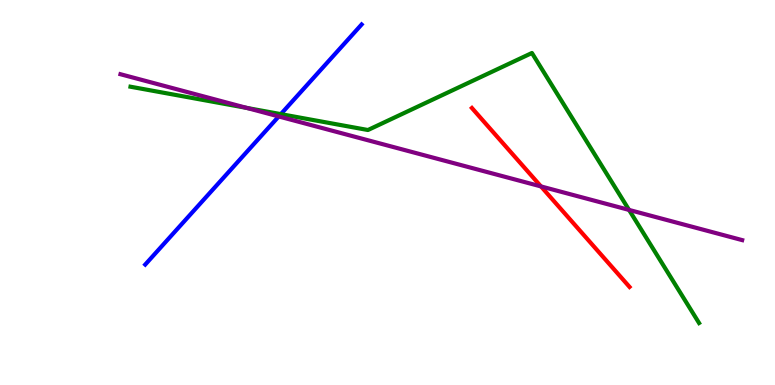[{'lines': ['blue', 'red'], 'intersections': []}, {'lines': ['green', 'red'], 'intersections': []}, {'lines': ['purple', 'red'], 'intersections': [{'x': 6.98, 'y': 5.16}]}, {'lines': ['blue', 'green'], 'intersections': [{'x': 3.62, 'y': 7.04}]}, {'lines': ['blue', 'purple'], 'intersections': [{'x': 3.6, 'y': 6.98}]}, {'lines': ['green', 'purple'], 'intersections': [{'x': 3.18, 'y': 7.2}, {'x': 8.12, 'y': 4.55}]}]